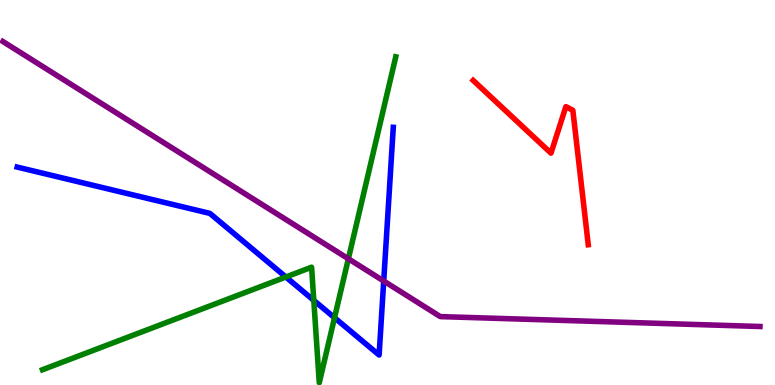[{'lines': ['blue', 'red'], 'intersections': []}, {'lines': ['green', 'red'], 'intersections': []}, {'lines': ['purple', 'red'], 'intersections': []}, {'lines': ['blue', 'green'], 'intersections': [{'x': 3.69, 'y': 2.81}, {'x': 4.05, 'y': 2.2}, {'x': 4.32, 'y': 1.75}]}, {'lines': ['blue', 'purple'], 'intersections': [{'x': 4.95, 'y': 2.7}]}, {'lines': ['green', 'purple'], 'intersections': [{'x': 4.49, 'y': 3.28}]}]